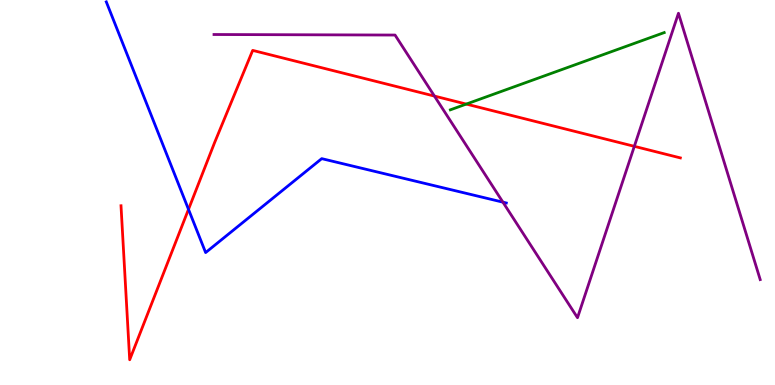[{'lines': ['blue', 'red'], 'intersections': [{'x': 2.43, 'y': 4.56}]}, {'lines': ['green', 'red'], 'intersections': [{'x': 6.02, 'y': 7.3}]}, {'lines': ['purple', 'red'], 'intersections': [{'x': 5.61, 'y': 7.5}, {'x': 8.18, 'y': 6.2}]}, {'lines': ['blue', 'green'], 'intersections': []}, {'lines': ['blue', 'purple'], 'intersections': [{'x': 6.49, 'y': 4.75}]}, {'lines': ['green', 'purple'], 'intersections': []}]